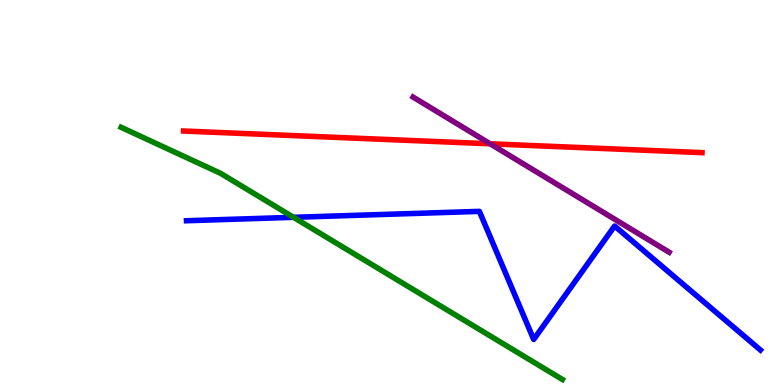[{'lines': ['blue', 'red'], 'intersections': []}, {'lines': ['green', 'red'], 'intersections': []}, {'lines': ['purple', 'red'], 'intersections': [{'x': 6.32, 'y': 6.26}]}, {'lines': ['blue', 'green'], 'intersections': [{'x': 3.79, 'y': 4.36}]}, {'lines': ['blue', 'purple'], 'intersections': []}, {'lines': ['green', 'purple'], 'intersections': []}]